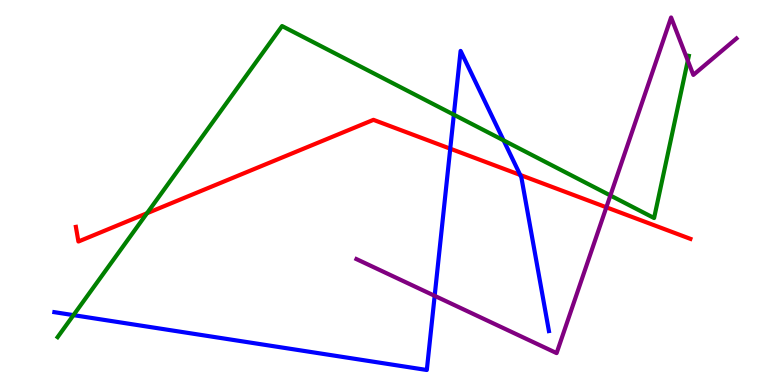[{'lines': ['blue', 'red'], 'intersections': [{'x': 5.81, 'y': 6.14}, {'x': 6.71, 'y': 5.46}]}, {'lines': ['green', 'red'], 'intersections': [{'x': 1.9, 'y': 4.46}]}, {'lines': ['purple', 'red'], 'intersections': [{'x': 7.82, 'y': 4.62}]}, {'lines': ['blue', 'green'], 'intersections': [{'x': 0.948, 'y': 1.81}, {'x': 5.86, 'y': 7.02}, {'x': 6.5, 'y': 6.35}]}, {'lines': ['blue', 'purple'], 'intersections': [{'x': 5.61, 'y': 2.32}]}, {'lines': ['green', 'purple'], 'intersections': [{'x': 7.88, 'y': 4.92}, {'x': 8.87, 'y': 8.43}]}]